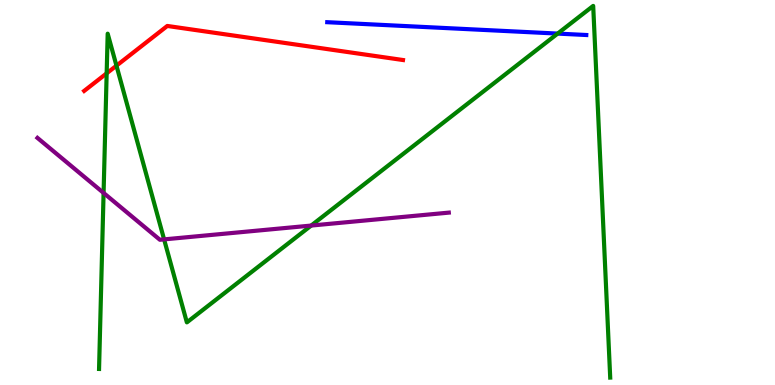[{'lines': ['blue', 'red'], 'intersections': []}, {'lines': ['green', 'red'], 'intersections': [{'x': 1.38, 'y': 8.1}, {'x': 1.5, 'y': 8.29}]}, {'lines': ['purple', 'red'], 'intersections': []}, {'lines': ['blue', 'green'], 'intersections': [{'x': 7.2, 'y': 9.13}]}, {'lines': ['blue', 'purple'], 'intersections': []}, {'lines': ['green', 'purple'], 'intersections': [{'x': 1.34, 'y': 4.99}, {'x': 2.12, 'y': 3.78}, {'x': 4.02, 'y': 4.14}]}]